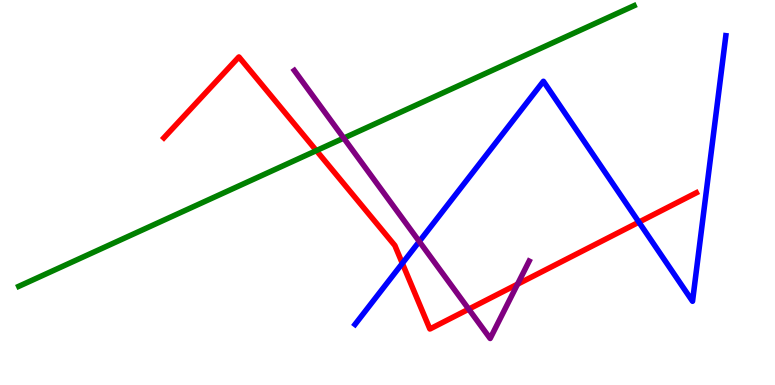[{'lines': ['blue', 'red'], 'intersections': [{'x': 5.19, 'y': 3.16}, {'x': 8.24, 'y': 4.23}]}, {'lines': ['green', 'red'], 'intersections': [{'x': 4.08, 'y': 6.09}]}, {'lines': ['purple', 'red'], 'intersections': [{'x': 6.05, 'y': 1.97}, {'x': 6.68, 'y': 2.62}]}, {'lines': ['blue', 'green'], 'intersections': []}, {'lines': ['blue', 'purple'], 'intersections': [{'x': 5.41, 'y': 3.73}]}, {'lines': ['green', 'purple'], 'intersections': [{'x': 4.44, 'y': 6.41}]}]